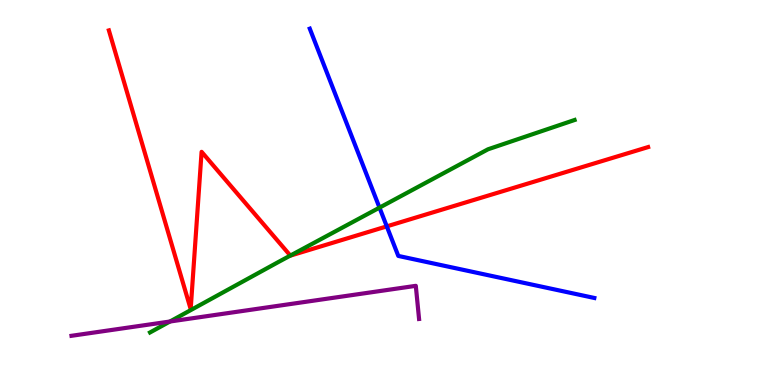[{'lines': ['blue', 'red'], 'intersections': [{'x': 4.99, 'y': 4.12}]}, {'lines': ['green', 'red'], 'intersections': [{'x': 3.75, 'y': 3.36}]}, {'lines': ['purple', 'red'], 'intersections': []}, {'lines': ['blue', 'green'], 'intersections': [{'x': 4.9, 'y': 4.61}]}, {'lines': ['blue', 'purple'], 'intersections': []}, {'lines': ['green', 'purple'], 'intersections': [{'x': 2.19, 'y': 1.65}]}]